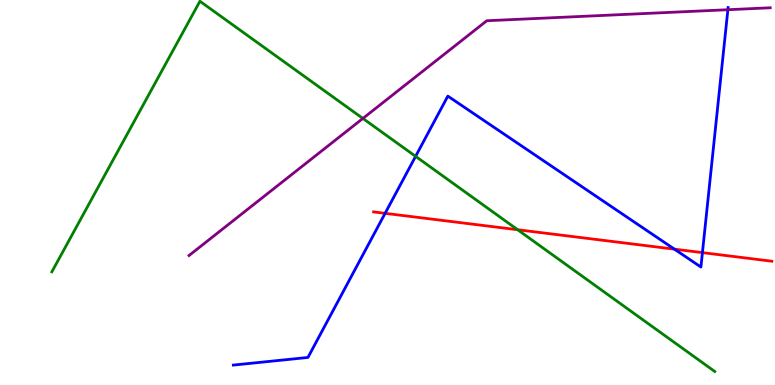[{'lines': ['blue', 'red'], 'intersections': [{'x': 4.97, 'y': 4.46}, {'x': 8.7, 'y': 3.53}, {'x': 9.06, 'y': 3.44}]}, {'lines': ['green', 'red'], 'intersections': [{'x': 6.68, 'y': 4.03}]}, {'lines': ['purple', 'red'], 'intersections': []}, {'lines': ['blue', 'green'], 'intersections': [{'x': 5.36, 'y': 5.94}]}, {'lines': ['blue', 'purple'], 'intersections': [{'x': 9.39, 'y': 9.75}]}, {'lines': ['green', 'purple'], 'intersections': [{'x': 4.68, 'y': 6.92}]}]